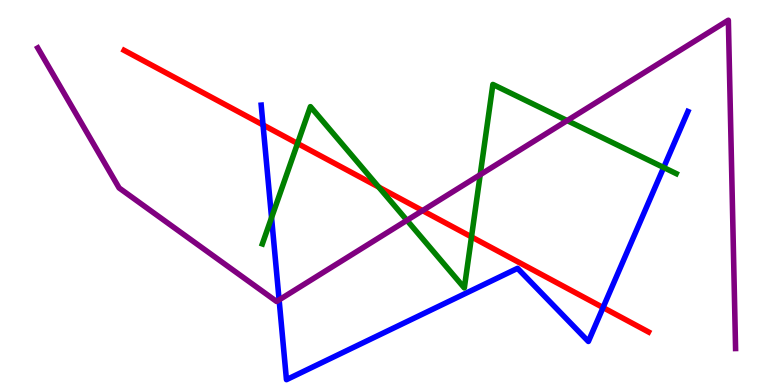[{'lines': ['blue', 'red'], 'intersections': [{'x': 3.39, 'y': 6.76}, {'x': 7.78, 'y': 2.01}]}, {'lines': ['green', 'red'], 'intersections': [{'x': 3.84, 'y': 6.27}, {'x': 4.89, 'y': 5.14}, {'x': 6.08, 'y': 3.85}]}, {'lines': ['purple', 'red'], 'intersections': [{'x': 5.45, 'y': 4.53}]}, {'lines': ['blue', 'green'], 'intersections': [{'x': 3.5, 'y': 4.35}, {'x': 8.56, 'y': 5.65}]}, {'lines': ['blue', 'purple'], 'intersections': [{'x': 3.6, 'y': 2.21}]}, {'lines': ['green', 'purple'], 'intersections': [{'x': 5.25, 'y': 4.28}, {'x': 6.2, 'y': 5.46}, {'x': 7.32, 'y': 6.87}]}]